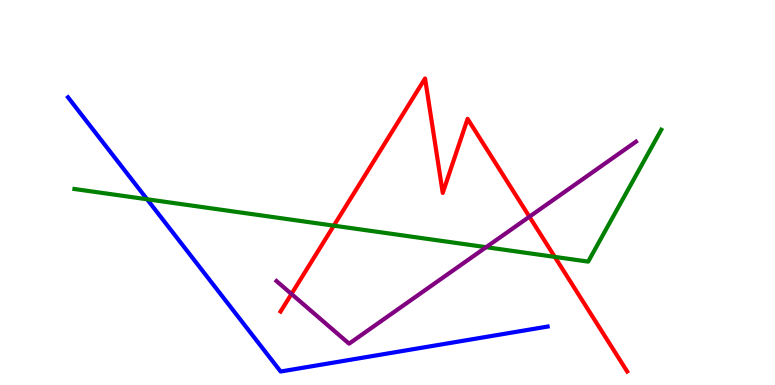[{'lines': ['blue', 'red'], 'intersections': []}, {'lines': ['green', 'red'], 'intersections': [{'x': 4.31, 'y': 4.14}, {'x': 7.16, 'y': 3.33}]}, {'lines': ['purple', 'red'], 'intersections': [{'x': 3.76, 'y': 2.36}, {'x': 6.83, 'y': 4.37}]}, {'lines': ['blue', 'green'], 'intersections': [{'x': 1.9, 'y': 4.82}]}, {'lines': ['blue', 'purple'], 'intersections': []}, {'lines': ['green', 'purple'], 'intersections': [{'x': 6.27, 'y': 3.58}]}]